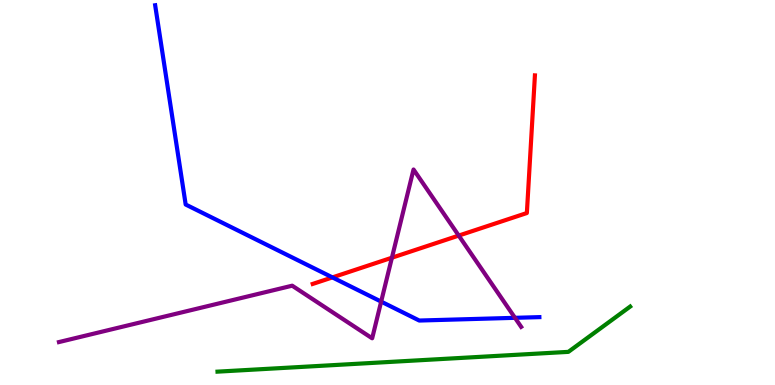[{'lines': ['blue', 'red'], 'intersections': [{'x': 4.29, 'y': 2.79}]}, {'lines': ['green', 'red'], 'intersections': []}, {'lines': ['purple', 'red'], 'intersections': [{'x': 5.06, 'y': 3.31}, {'x': 5.92, 'y': 3.88}]}, {'lines': ['blue', 'green'], 'intersections': []}, {'lines': ['blue', 'purple'], 'intersections': [{'x': 4.92, 'y': 2.17}, {'x': 6.64, 'y': 1.74}]}, {'lines': ['green', 'purple'], 'intersections': []}]